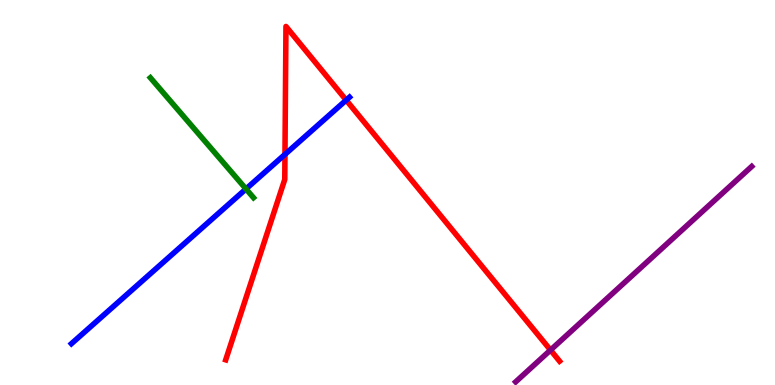[{'lines': ['blue', 'red'], 'intersections': [{'x': 3.68, 'y': 5.99}, {'x': 4.47, 'y': 7.4}]}, {'lines': ['green', 'red'], 'intersections': []}, {'lines': ['purple', 'red'], 'intersections': [{'x': 7.1, 'y': 0.907}]}, {'lines': ['blue', 'green'], 'intersections': [{'x': 3.17, 'y': 5.09}]}, {'lines': ['blue', 'purple'], 'intersections': []}, {'lines': ['green', 'purple'], 'intersections': []}]